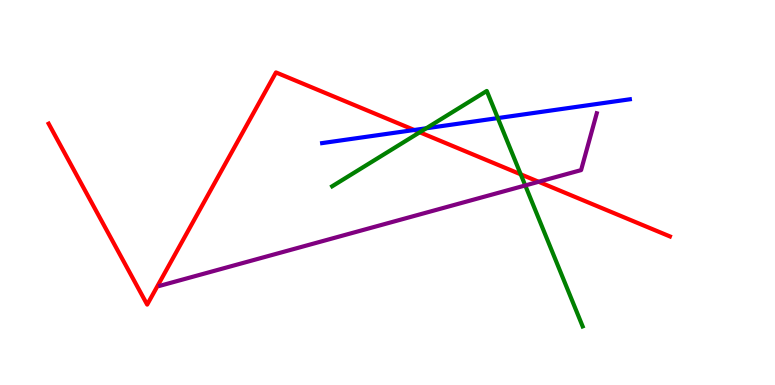[{'lines': ['blue', 'red'], 'intersections': [{'x': 5.35, 'y': 6.62}]}, {'lines': ['green', 'red'], 'intersections': [{'x': 5.42, 'y': 6.56}, {'x': 6.72, 'y': 5.47}]}, {'lines': ['purple', 'red'], 'intersections': [{'x': 6.95, 'y': 5.28}]}, {'lines': ['blue', 'green'], 'intersections': [{'x': 5.5, 'y': 6.67}, {'x': 6.42, 'y': 6.93}]}, {'lines': ['blue', 'purple'], 'intersections': []}, {'lines': ['green', 'purple'], 'intersections': [{'x': 6.78, 'y': 5.18}]}]